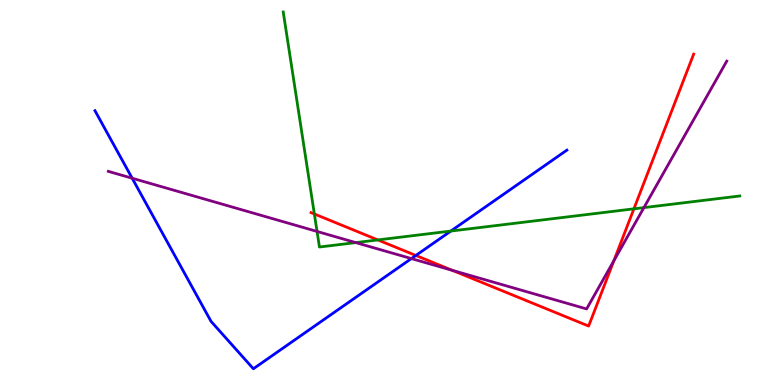[{'lines': ['blue', 'red'], 'intersections': [{'x': 5.37, 'y': 3.36}]}, {'lines': ['green', 'red'], 'intersections': [{'x': 4.06, 'y': 4.44}, {'x': 4.88, 'y': 3.77}, {'x': 8.18, 'y': 4.58}]}, {'lines': ['purple', 'red'], 'intersections': [{'x': 5.84, 'y': 2.98}, {'x': 7.92, 'y': 3.23}]}, {'lines': ['blue', 'green'], 'intersections': [{'x': 5.82, 'y': 4.0}]}, {'lines': ['blue', 'purple'], 'intersections': [{'x': 1.71, 'y': 5.37}, {'x': 5.31, 'y': 3.28}]}, {'lines': ['green', 'purple'], 'intersections': [{'x': 4.09, 'y': 3.99}, {'x': 4.59, 'y': 3.7}, {'x': 8.31, 'y': 4.61}]}]